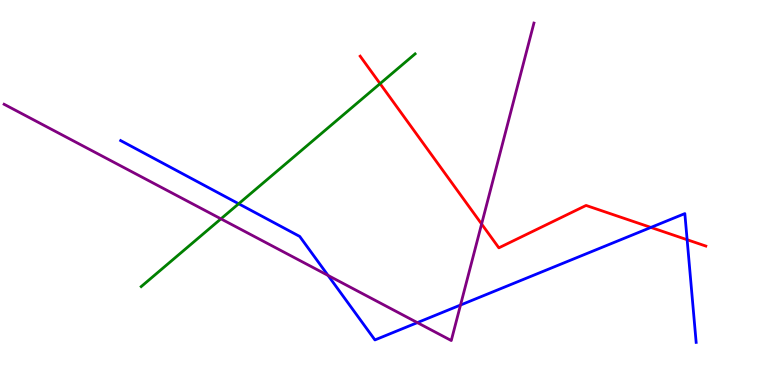[{'lines': ['blue', 'red'], 'intersections': [{'x': 8.4, 'y': 4.09}, {'x': 8.87, 'y': 3.77}]}, {'lines': ['green', 'red'], 'intersections': [{'x': 4.9, 'y': 7.83}]}, {'lines': ['purple', 'red'], 'intersections': [{'x': 6.21, 'y': 4.18}]}, {'lines': ['blue', 'green'], 'intersections': [{'x': 3.08, 'y': 4.71}]}, {'lines': ['blue', 'purple'], 'intersections': [{'x': 4.23, 'y': 2.85}, {'x': 5.39, 'y': 1.62}, {'x': 5.94, 'y': 2.08}]}, {'lines': ['green', 'purple'], 'intersections': [{'x': 2.85, 'y': 4.32}]}]